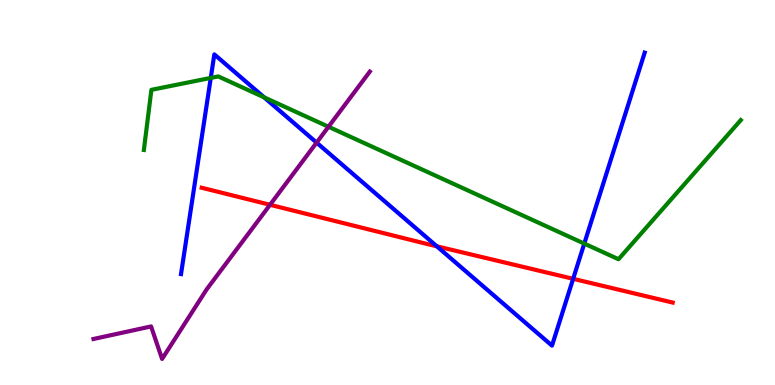[{'lines': ['blue', 'red'], 'intersections': [{'x': 5.64, 'y': 3.6}, {'x': 7.4, 'y': 2.76}]}, {'lines': ['green', 'red'], 'intersections': []}, {'lines': ['purple', 'red'], 'intersections': [{'x': 3.48, 'y': 4.68}]}, {'lines': ['blue', 'green'], 'intersections': [{'x': 2.72, 'y': 7.98}, {'x': 3.41, 'y': 7.47}, {'x': 7.54, 'y': 3.67}]}, {'lines': ['blue', 'purple'], 'intersections': [{'x': 4.09, 'y': 6.3}]}, {'lines': ['green', 'purple'], 'intersections': [{'x': 4.24, 'y': 6.71}]}]